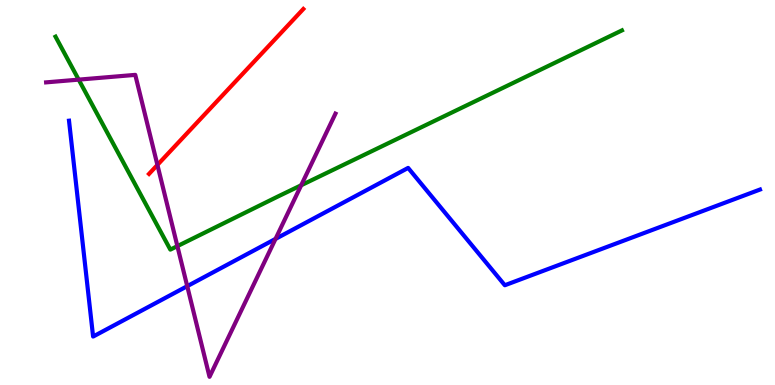[{'lines': ['blue', 'red'], 'intersections': []}, {'lines': ['green', 'red'], 'intersections': []}, {'lines': ['purple', 'red'], 'intersections': [{'x': 2.03, 'y': 5.72}]}, {'lines': ['blue', 'green'], 'intersections': []}, {'lines': ['blue', 'purple'], 'intersections': [{'x': 2.42, 'y': 2.57}, {'x': 3.56, 'y': 3.79}]}, {'lines': ['green', 'purple'], 'intersections': [{'x': 1.02, 'y': 7.93}, {'x': 2.29, 'y': 3.61}, {'x': 3.89, 'y': 5.19}]}]